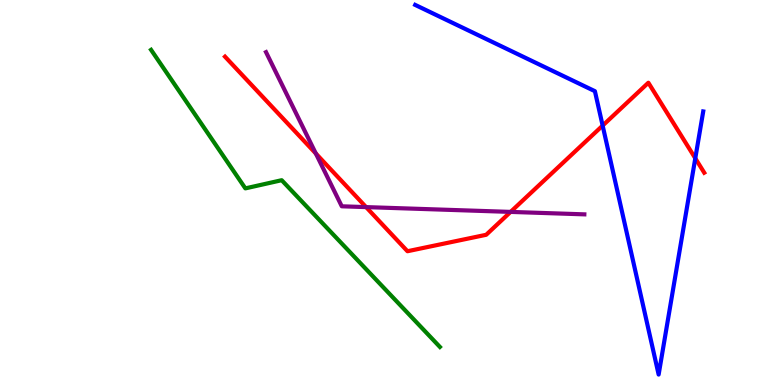[{'lines': ['blue', 'red'], 'intersections': [{'x': 7.78, 'y': 6.74}, {'x': 8.97, 'y': 5.89}]}, {'lines': ['green', 'red'], 'intersections': []}, {'lines': ['purple', 'red'], 'intersections': [{'x': 4.08, 'y': 6.01}, {'x': 4.72, 'y': 4.62}, {'x': 6.59, 'y': 4.5}]}, {'lines': ['blue', 'green'], 'intersections': []}, {'lines': ['blue', 'purple'], 'intersections': []}, {'lines': ['green', 'purple'], 'intersections': []}]